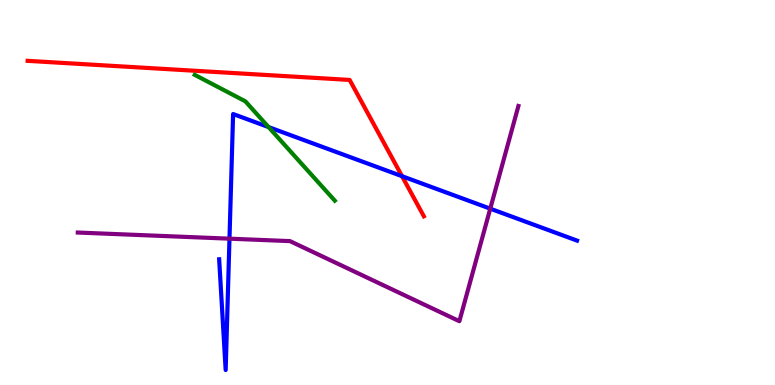[{'lines': ['blue', 'red'], 'intersections': [{'x': 5.19, 'y': 5.42}]}, {'lines': ['green', 'red'], 'intersections': []}, {'lines': ['purple', 'red'], 'intersections': []}, {'lines': ['blue', 'green'], 'intersections': [{'x': 3.47, 'y': 6.7}]}, {'lines': ['blue', 'purple'], 'intersections': [{'x': 2.96, 'y': 3.8}, {'x': 6.33, 'y': 4.58}]}, {'lines': ['green', 'purple'], 'intersections': []}]